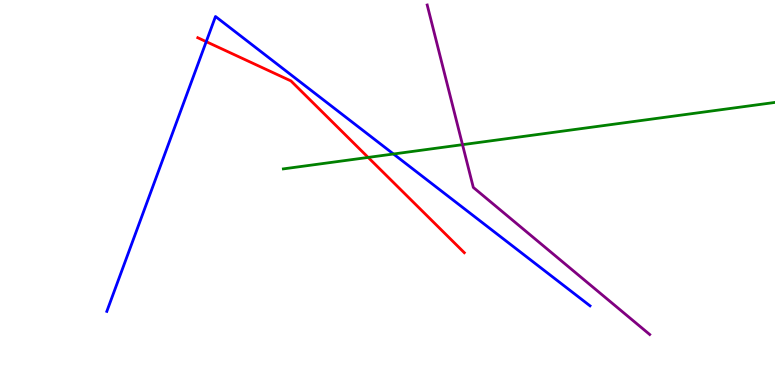[{'lines': ['blue', 'red'], 'intersections': [{'x': 2.66, 'y': 8.92}]}, {'lines': ['green', 'red'], 'intersections': [{'x': 4.75, 'y': 5.91}]}, {'lines': ['purple', 'red'], 'intersections': []}, {'lines': ['blue', 'green'], 'intersections': [{'x': 5.08, 'y': 6.0}]}, {'lines': ['blue', 'purple'], 'intersections': []}, {'lines': ['green', 'purple'], 'intersections': [{'x': 5.97, 'y': 6.24}]}]